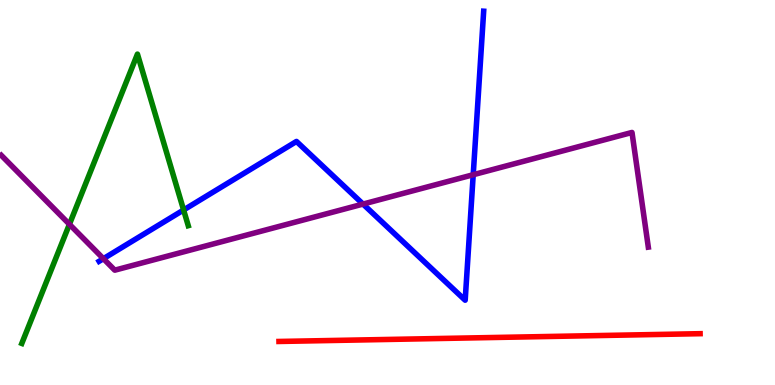[{'lines': ['blue', 'red'], 'intersections': []}, {'lines': ['green', 'red'], 'intersections': []}, {'lines': ['purple', 'red'], 'intersections': []}, {'lines': ['blue', 'green'], 'intersections': [{'x': 2.37, 'y': 4.55}]}, {'lines': ['blue', 'purple'], 'intersections': [{'x': 1.33, 'y': 3.28}, {'x': 4.68, 'y': 4.7}, {'x': 6.11, 'y': 5.46}]}, {'lines': ['green', 'purple'], 'intersections': [{'x': 0.896, 'y': 4.17}]}]